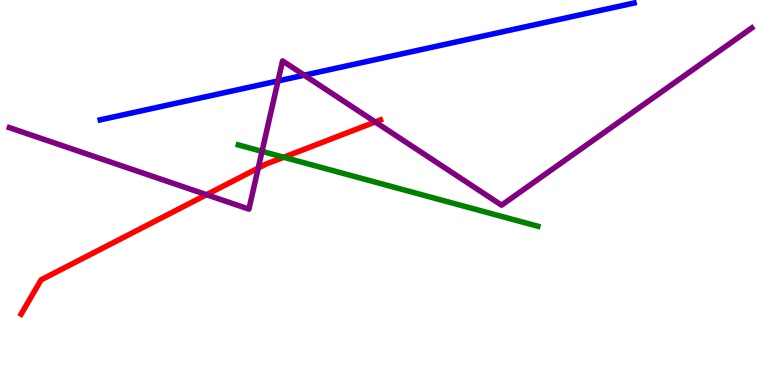[{'lines': ['blue', 'red'], 'intersections': []}, {'lines': ['green', 'red'], 'intersections': [{'x': 3.66, 'y': 5.92}]}, {'lines': ['purple', 'red'], 'intersections': [{'x': 2.66, 'y': 4.94}, {'x': 3.33, 'y': 5.63}, {'x': 4.84, 'y': 6.83}]}, {'lines': ['blue', 'green'], 'intersections': []}, {'lines': ['blue', 'purple'], 'intersections': [{'x': 3.59, 'y': 7.9}, {'x': 3.93, 'y': 8.05}]}, {'lines': ['green', 'purple'], 'intersections': [{'x': 3.38, 'y': 6.07}]}]